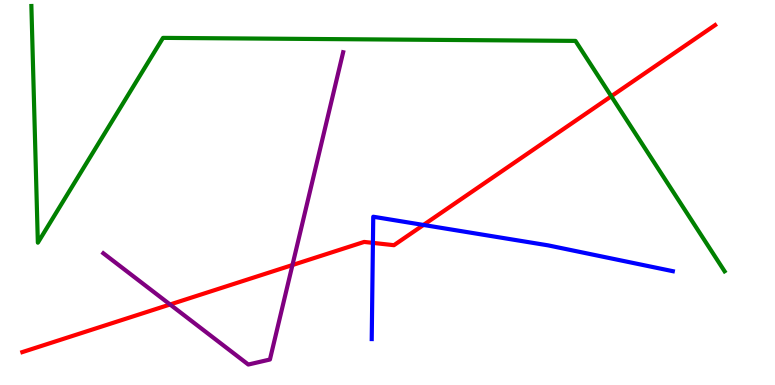[{'lines': ['blue', 'red'], 'intersections': [{'x': 4.81, 'y': 3.69}, {'x': 5.46, 'y': 4.16}]}, {'lines': ['green', 'red'], 'intersections': [{'x': 7.89, 'y': 7.5}]}, {'lines': ['purple', 'red'], 'intersections': [{'x': 2.19, 'y': 2.09}, {'x': 3.77, 'y': 3.12}]}, {'lines': ['blue', 'green'], 'intersections': []}, {'lines': ['blue', 'purple'], 'intersections': []}, {'lines': ['green', 'purple'], 'intersections': []}]